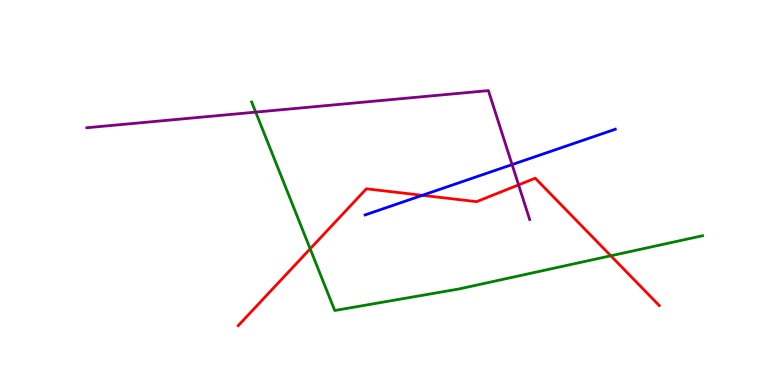[{'lines': ['blue', 'red'], 'intersections': [{'x': 5.45, 'y': 4.93}]}, {'lines': ['green', 'red'], 'intersections': [{'x': 4.0, 'y': 3.54}, {'x': 7.88, 'y': 3.36}]}, {'lines': ['purple', 'red'], 'intersections': [{'x': 6.69, 'y': 5.2}]}, {'lines': ['blue', 'green'], 'intersections': []}, {'lines': ['blue', 'purple'], 'intersections': [{'x': 6.61, 'y': 5.72}]}, {'lines': ['green', 'purple'], 'intersections': [{'x': 3.3, 'y': 7.09}]}]